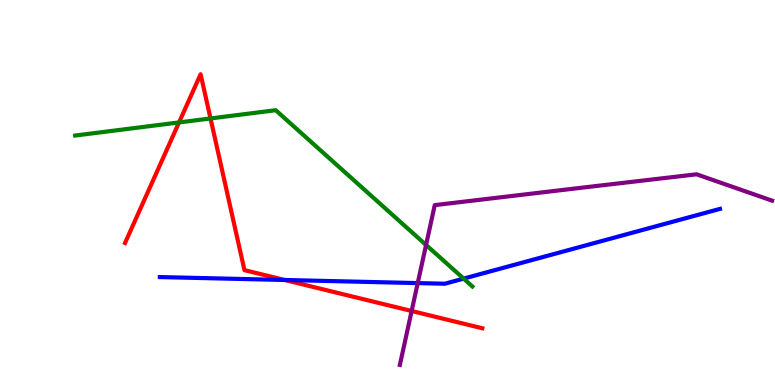[{'lines': ['blue', 'red'], 'intersections': [{'x': 3.67, 'y': 2.73}]}, {'lines': ['green', 'red'], 'intersections': [{'x': 2.31, 'y': 6.82}, {'x': 2.72, 'y': 6.92}]}, {'lines': ['purple', 'red'], 'intersections': [{'x': 5.31, 'y': 1.92}]}, {'lines': ['blue', 'green'], 'intersections': [{'x': 5.98, 'y': 2.76}]}, {'lines': ['blue', 'purple'], 'intersections': [{'x': 5.39, 'y': 2.65}]}, {'lines': ['green', 'purple'], 'intersections': [{'x': 5.5, 'y': 3.64}]}]